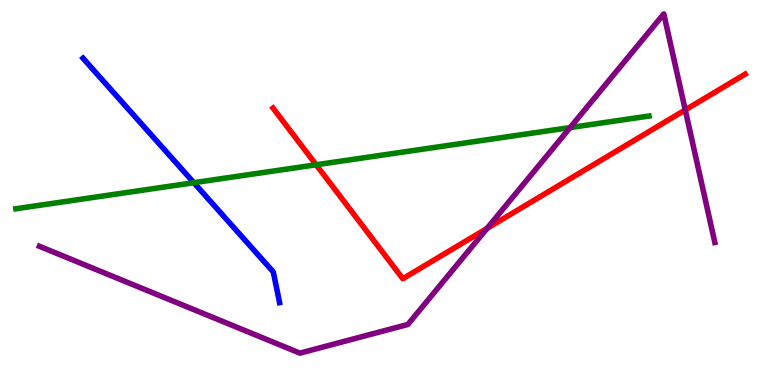[{'lines': ['blue', 'red'], 'intersections': []}, {'lines': ['green', 'red'], 'intersections': [{'x': 4.08, 'y': 5.72}]}, {'lines': ['purple', 'red'], 'intersections': [{'x': 6.28, 'y': 4.07}, {'x': 8.84, 'y': 7.14}]}, {'lines': ['blue', 'green'], 'intersections': [{'x': 2.5, 'y': 5.25}]}, {'lines': ['blue', 'purple'], 'intersections': []}, {'lines': ['green', 'purple'], 'intersections': [{'x': 7.36, 'y': 6.69}]}]